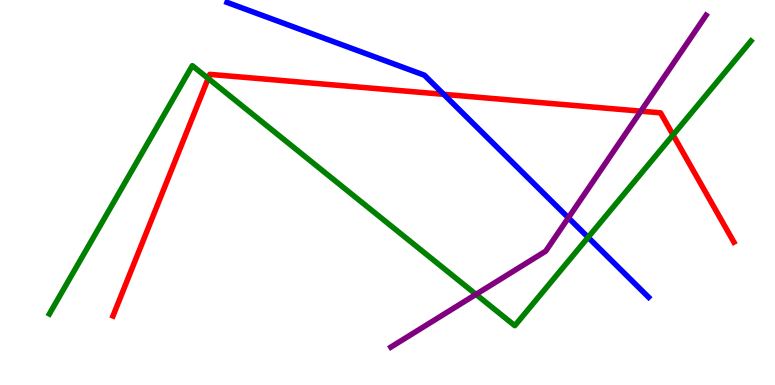[{'lines': ['blue', 'red'], 'intersections': [{'x': 5.73, 'y': 7.55}]}, {'lines': ['green', 'red'], 'intersections': [{'x': 2.69, 'y': 7.96}, {'x': 8.68, 'y': 6.5}]}, {'lines': ['purple', 'red'], 'intersections': [{'x': 8.27, 'y': 7.11}]}, {'lines': ['blue', 'green'], 'intersections': [{'x': 7.59, 'y': 3.84}]}, {'lines': ['blue', 'purple'], 'intersections': [{'x': 7.33, 'y': 4.34}]}, {'lines': ['green', 'purple'], 'intersections': [{'x': 6.14, 'y': 2.35}]}]